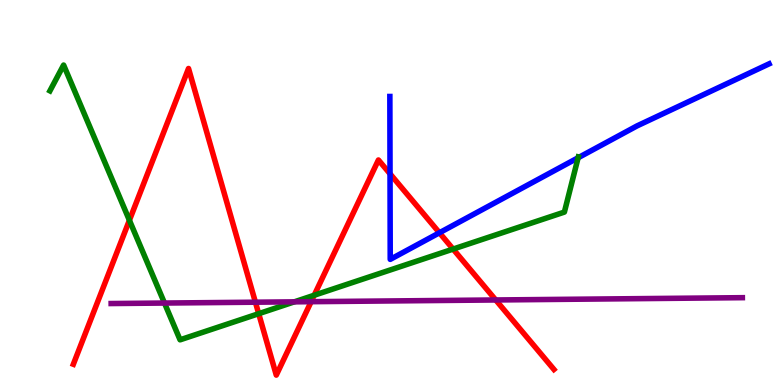[{'lines': ['blue', 'red'], 'intersections': [{'x': 5.03, 'y': 5.49}, {'x': 5.67, 'y': 3.95}]}, {'lines': ['green', 'red'], 'intersections': [{'x': 1.67, 'y': 4.28}, {'x': 3.34, 'y': 1.85}, {'x': 4.05, 'y': 2.33}, {'x': 5.85, 'y': 3.53}]}, {'lines': ['purple', 'red'], 'intersections': [{'x': 3.3, 'y': 2.15}, {'x': 4.01, 'y': 2.16}, {'x': 6.4, 'y': 2.21}]}, {'lines': ['blue', 'green'], 'intersections': [{'x': 7.46, 'y': 5.9}]}, {'lines': ['blue', 'purple'], 'intersections': []}, {'lines': ['green', 'purple'], 'intersections': [{'x': 2.12, 'y': 2.13}, {'x': 3.8, 'y': 2.16}]}]